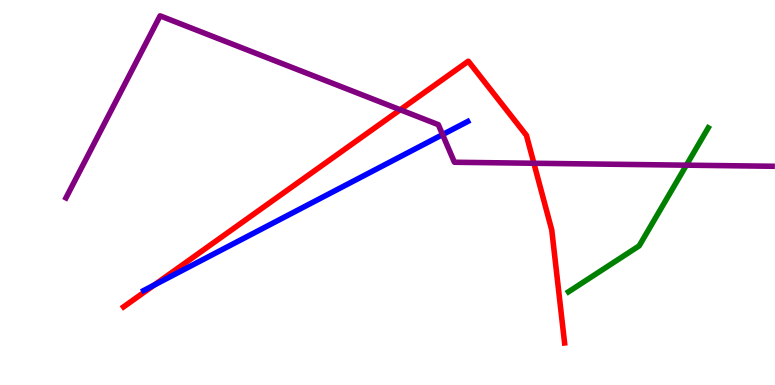[{'lines': ['blue', 'red'], 'intersections': [{'x': 1.99, 'y': 2.6}]}, {'lines': ['green', 'red'], 'intersections': []}, {'lines': ['purple', 'red'], 'intersections': [{'x': 5.16, 'y': 7.15}, {'x': 6.89, 'y': 5.76}]}, {'lines': ['blue', 'green'], 'intersections': []}, {'lines': ['blue', 'purple'], 'intersections': [{'x': 5.71, 'y': 6.5}]}, {'lines': ['green', 'purple'], 'intersections': [{'x': 8.86, 'y': 5.71}]}]